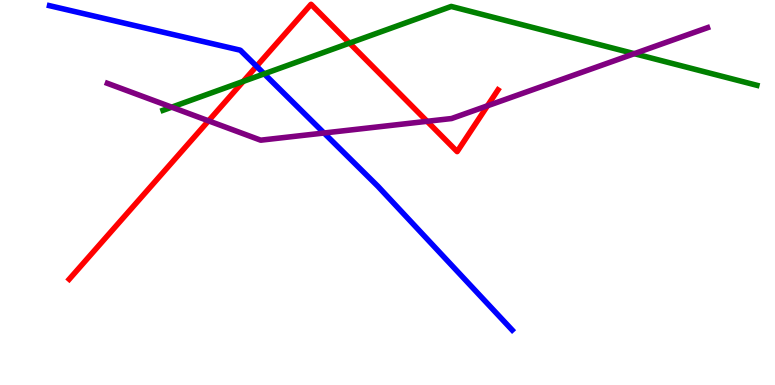[{'lines': ['blue', 'red'], 'intersections': [{'x': 3.31, 'y': 8.28}]}, {'lines': ['green', 'red'], 'intersections': [{'x': 3.14, 'y': 7.89}, {'x': 4.51, 'y': 8.88}]}, {'lines': ['purple', 'red'], 'intersections': [{'x': 2.69, 'y': 6.86}, {'x': 5.51, 'y': 6.85}, {'x': 6.29, 'y': 7.25}]}, {'lines': ['blue', 'green'], 'intersections': [{'x': 3.41, 'y': 8.08}]}, {'lines': ['blue', 'purple'], 'intersections': [{'x': 4.18, 'y': 6.55}]}, {'lines': ['green', 'purple'], 'intersections': [{'x': 2.22, 'y': 7.22}, {'x': 8.18, 'y': 8.61}]}]